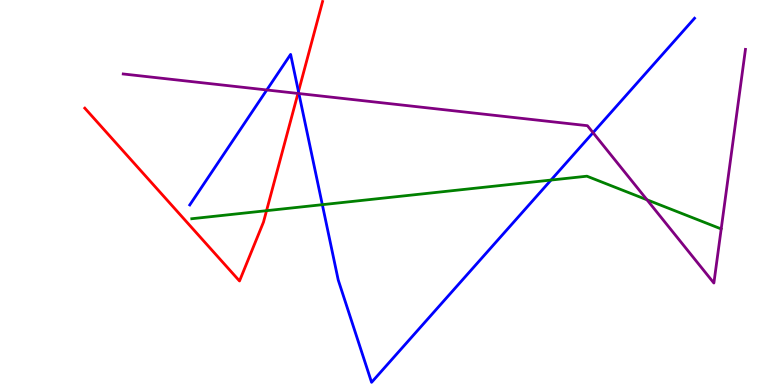[{'lines': ['blue', 'red'], 'intersections': [{'x': 3.85, 'y': 7.62}]}, {'lines': ['green', 'red'], 'intersections': [{'x': 3.44, 'y': 4.53}]}, {'lines': ['purple', 'red'], 'intersections': [{'x': 3.84, 'y': 7.57}]}, {'lines': ['blue', 'green'], 'intersections': [{'x': 4.16, 'y': 4.68}, {'x': 7.11, 'y': 5.32}]}, {'lines': ['blue', 'purple'], 'intersections': [{'x': 3.44, 'y': 7.66}, {'x': 3.86, 'y': 7.57}, {'x': 7.65, 'y': 6.55}]}, {'lines': ['green', 'purple'], 'intersections': [{'x': 8.35, 'y': 4.81}]}]